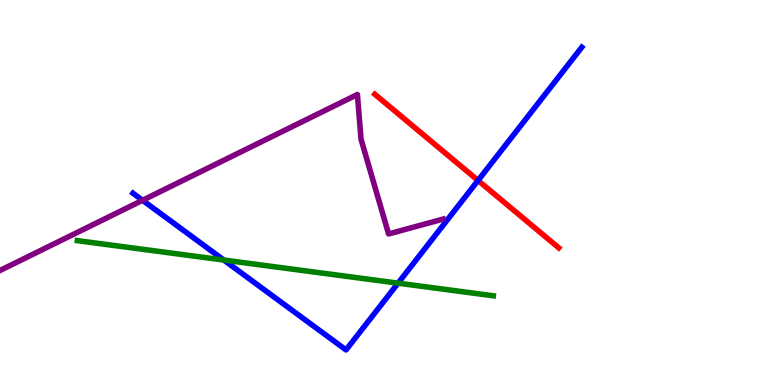[{'lines': ['blue', 'red'], 'intersections': [{'x': 6.17, 'y': 5.31}]}, {'lines': ['green', 'red'], 'intersections': []}, {'lines': ['purple', 'red'], 'intersections': []}, {'lines': ['blue', 'green'], 'intersections': [{'x': 2.89, 'y': 3.25}, {'x': 5.14, 'y': 2.65}]}, {'lines': ['blue', 'purple'], 'intersections': [{'x': 1.84, 'y': 4.8}]}, {'lines': ['green', 'purple'], 'intersections': []}]